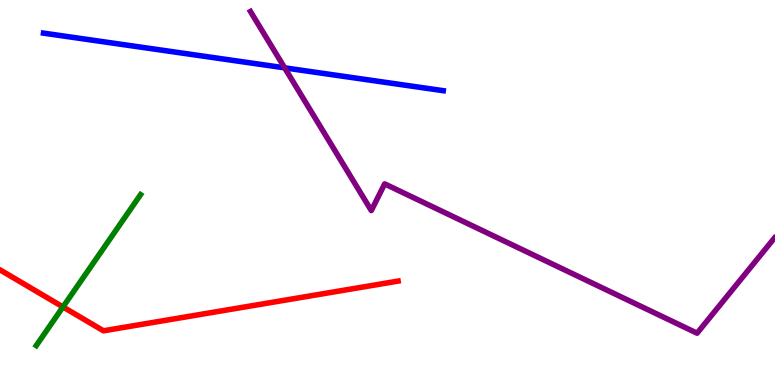[{'lines': ['blue', 'red'], 'intersections': []}, {'lines': ['green', 'red'], 'intersections': [{'x': 0.812, 'y': 2.03}]}, {'lines': ['purple', 'red'], 'intersections': []}, {'lines': ['blue', 'green'], 'intersections': []}, {'lines': ['blue', 'purple'], 'intersections': [{'x': 3.67, 'y': 8.24}]}, {'lines': ['green', 'purple'], 'intersections': []}]